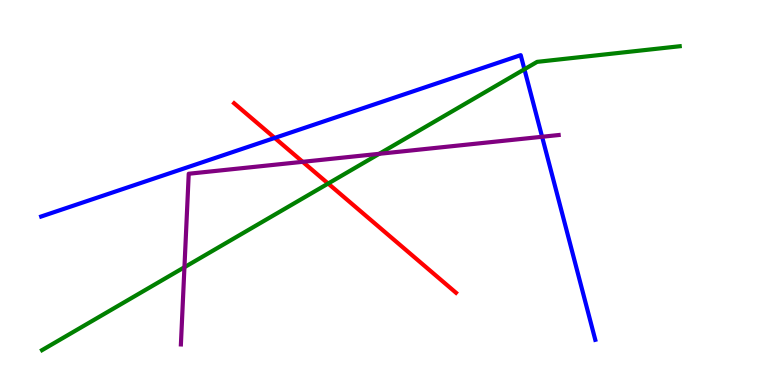[{'lines': ['blue', 'red'], 'intersections': [{'x': 3.54, 'y': 6.42}]}, {'lines': ['green', 'red'], 'intersections': [{'x': 4.23, 'y': 5.23}]}, {'lines': ['purple', 'red'], 'intersections': [{'x': 3.91, 'y': 5.8}]}, {'lines': ['blue', 'green'], 'intersections': [{'x': 6.77, 'y': 8.2}]}, {'lines': ['blue', 'purple'], 'intersections': [{'x': 6.99, 'y': 6.45}]}, {'lines': ['green', 'purple'], 'intersections': [{'x': 2.38, 'y': 3.06}, {'x': 4.89, 'y': 6.0}]}]